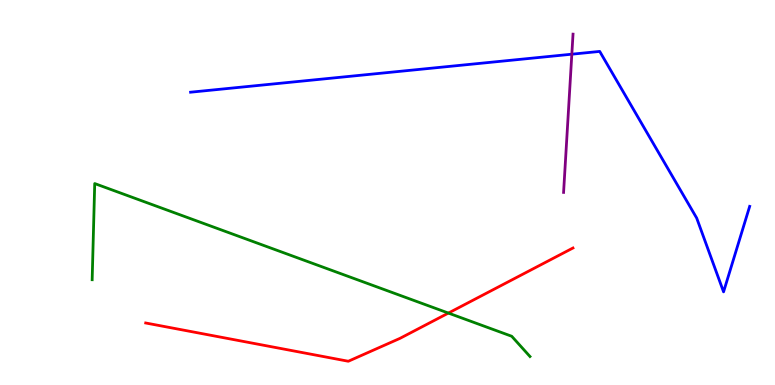[{'lines': ['blue', 'red'], 'intersections': []}, {'lines': ['green', 'red'], 'intersections': [{'x': 5.79, 'y': 1.87}]}, {'lines': ['purple', 'red'], 'intersections': []}, {'lines': ['blue', 'green'], 'intersections': []}, {'lines': ['blue', 'purple'], 'intersections': [{'x': 7.38, 'y': 8.59}]}, {'lines': ['green', 'purple'], 'intersections': []}]